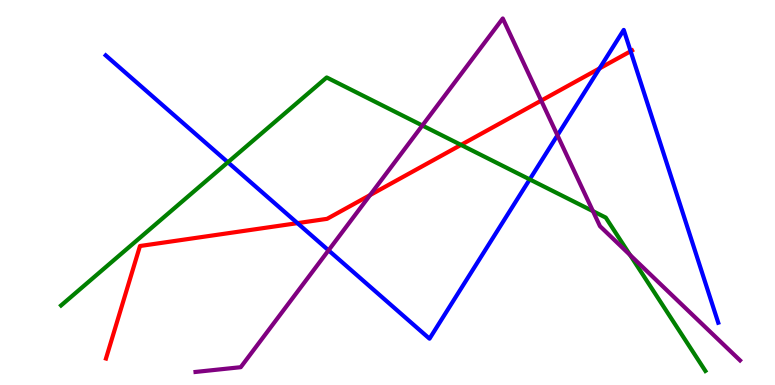[{'lines': ['blue', 'red'], 'intersections': [{'x': 3.84, 'y': 4.2}, {'x': 7.74, 'y': 8.22}, {'x': 8.14, 'y': 8.67}]}, {'lines': ['green', 'red'], 'intersections': [{'x': 5.95, 'y': 6.24}]}, {'lines': ['purple', 'red'], 'intersections': [{'x': 4.77, 'y': 4.93}, {'x': 6.98, 'y': 7.39}]}, {'lines': ['blue', 'green'], 'intersections': [{'x': 2.94, 'y': 5.79}, {'x': 6.83, 'y': 5.34}]}, {'lines': ['blue', 'purple'], 'intersections': [{'x': 4.24, 'y': 3.5}, {'x': 7.19, 'y': 6.49}]}, {'lines': ['green', 'purple'], 'intersections': [{'x': 5.45, 'y': 6.74}, {'x': 7.65, 'y': 4.52}, {'x': 8.13, 'y': 3.38}]}]